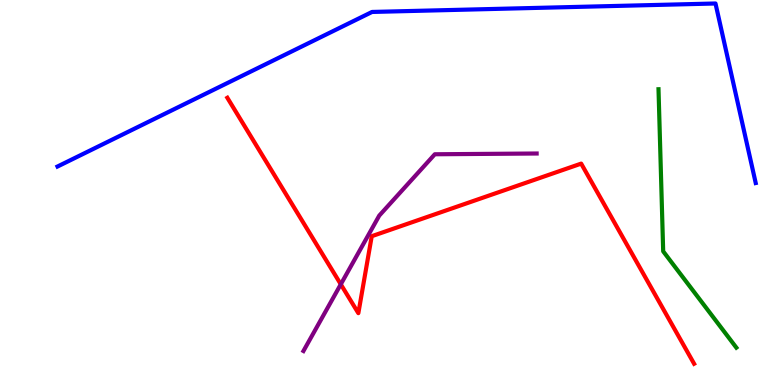[{'lines': ['blue', 'red'], 'intersections': []}, {'lines': ['green', 'red'], 'intersections': []}, {'lines': ['purple', 'red'], 'intersections': [{'x': 4.4, 'y': 2.62}]}, {'lines': ['blue', 'green'], 'intersections': []}, {'lines': ['blue', 'purple'], 'intersections': []}, {'lines': ['green', 'purple'], 'intersections': []}]